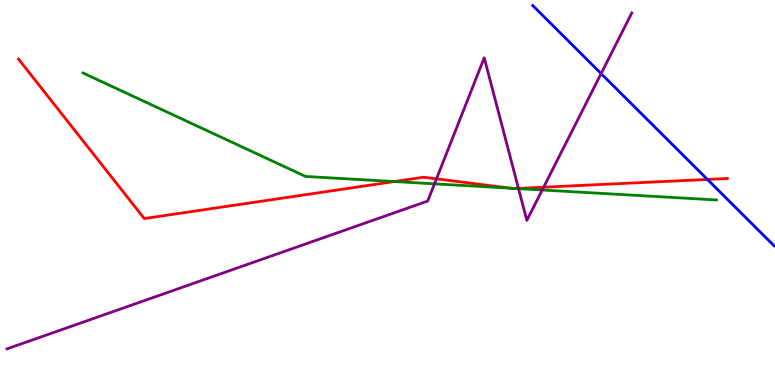[{'lines': ['blue', 'red'], 'intersections': [{'x': 9.13, 'y': 5.34}]}, {'lines': ['green', 'red'], 'intersections': [{'x': 5.09, 'y': 5.28}, {'x': 6.58, 'y': 5.11}, {'x': 6.66, 'y': 5.1}]}, {'lines': ['purple', 'red'], 'intersections': [{'x': 5.63, 'y': 5.35}, {'x': 6.69, 'y': 5.11}, {'x': 7.01, 'y': 5.14}]}, {'lines': ['blue', 'green'], 'intersections': []}, {'lines': ['blue', 'purple'], 'intersections': [{'x': 7.76, 'y': 8.09}]}, {'lines': ['green', 'purple'], 'intersections': [{'x': 5.61, 'y': 5.22}, {'x': 6.69, 'y': 5.1}, {'x': 7.0, 'y': 5.07}]}]